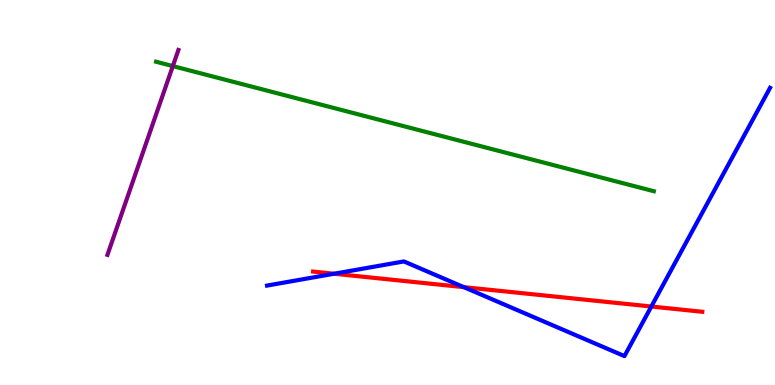[{'lines': ['blue', 'red'], 'intersections': [{'x': 4.31, 'y': 2.89}, {'x': 5.98, 'y': 2.54}, {'x': 8.4, 'y': 2.04}]}, {'lines': ['green', 'red'], 'intersections': []}, {'lines': ['purple', 'red'], 'intersections': []}, {'lines': ['blue', 'green'], 'intersections': []}, {'lines': ['blue', 'purple'], 'intersections': []}, {'lines': ['green', 'purple'], 'intersections': [{'x': 2.23, 'y': 8.28}]}]